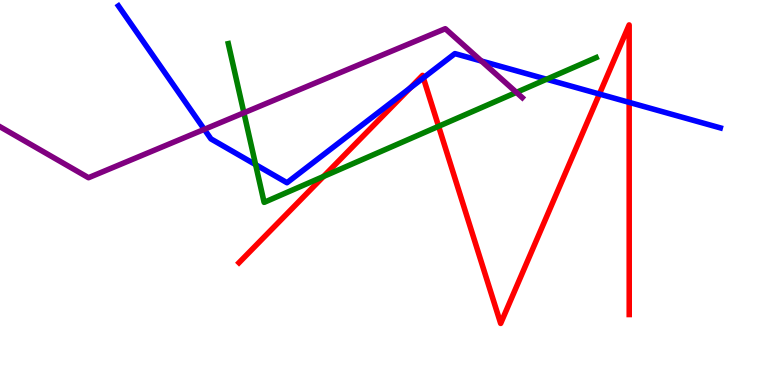[{'lines': ['blue', 'red'], 'intersections': [{'x': 5.29, 'y': 7.71}, {'x': 5.46, 'y': 7.98}, {'x': 7.73, 'y': 7.56}, {'x': 8.12, 'y': 7.34}]}, {'lines': ['green', 'red'], 'intersections': [{'x': 4.17, 'y': 5.42}, {'x': 5.66, 'y': 6.72}]}, {'lines': ['purple', 'red'], 'intersections': []}, {'lines': ['blue', 'green'], 'intersections': [{'x': 3.3, 'y': 5.72}, {'x': 7.05, 'y': 7.94}]}, {'lines': ['blue', 'purple'], 'intersections': [{'x': 2.64, 'y': 6.64}, {'x': 6.21, 'y': 8.42}]}, {'lines': ['green', 'purple'], 'intersections': [{'x': 3.15, 'y': 7.07}, {'x': 6.66, 'y': 7.6}]}]